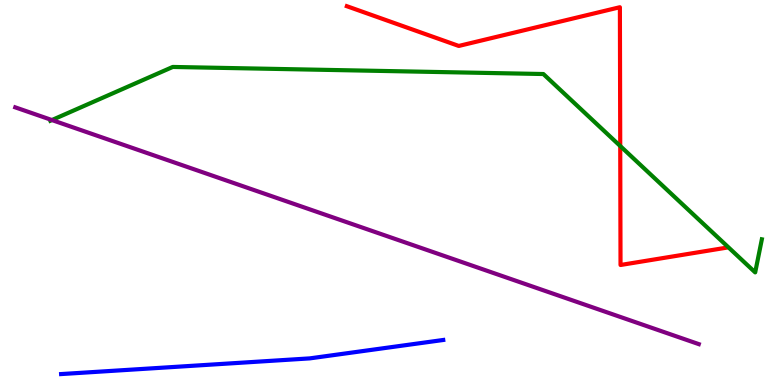[{'lines': ['blue', 'red'], 'intersections': []}, {'lines': ['green', 'red'], 'intersections': [{'x': 8.0, 'y': 6.21}]}, {'lines': ['purple', 'red'], 'intersections': []}, {'lines': ['blue', 'green'], 'intersections': []}, {'lines': ['blue', 'purple'], 'intersections': []}, {'lines': ['green', 'purple'], 'intersections': [{'x': 0.67, 'y': 6.88}]}]